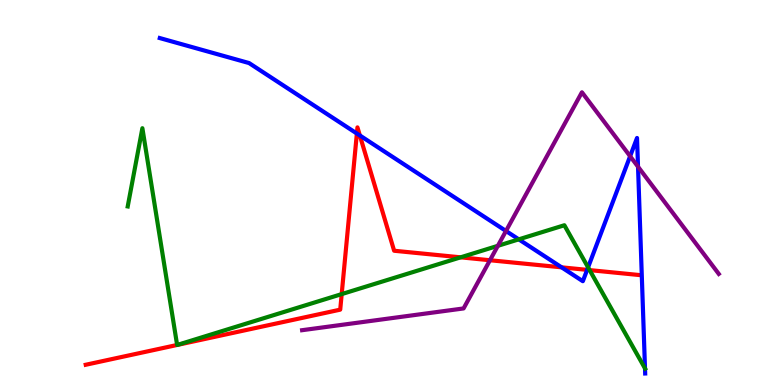[{'lines': ['blue', 'red'], 'intersections': [{'x': 4.6, 'y': 6.53}, {'x': 4.64, 'y': 6.48}, {'x': 7.25, 'y': 3.06}, {'x': 7.58, 'y': 2.99}]}, {'lines': ['green', 'red'], 'intersections': [{'x': 2.29, 'y': 1.04}, {'x': 2.29, 'y': 1.04}, {'x': 4.41, 'y': 2.36}, {'x': 5.94, 'y': 3.32}, {'x': 7.61, 'y': 2.98}]}, {'lines': ['purple', 'red'], 'intersections': [{'x': 6.32, 'y': 3.24}]}, {'lines': ['blue', 'green'], 'intersections': [{'x': 6.69, 'y': 3.78}, {'x': 7.59, 'y': 3.06}, {'x': 8.32, 'y': 0.432}]}, {'lines': ['blue', 'purple'], 'intersections': [{'x': 6.53, 'y': 4.0}, {'x': 8.13, 'y': 5.94}, {'x': 8.23, 'y': 5.67}]}, {'lines': ['green', 'purple'], 'intersections': [{'x': 6.42, 'y': 3.62}]}]